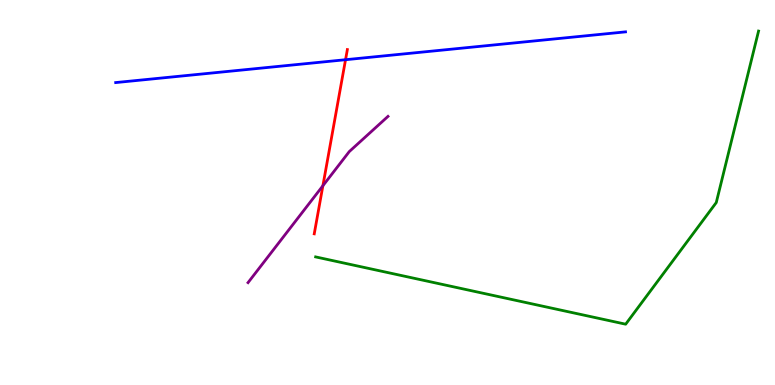[{'lines': ['blue', 'red'], 'intersections': [{'x': 4.46, 'y': 8.45}]}, {'lines': ['green', 'red'], 'intersections': []}, {'lines': ['purple', 'red'], 'intersections': [{'x': 4.17, 'y': 5.18}]}, {'lines': ['blue', 'green'], 'intersections': []}, {'lines': ['blue', 'purple'], 'intersections': []}, {'lines': ['green', 'purple'], 'intersections': []}]